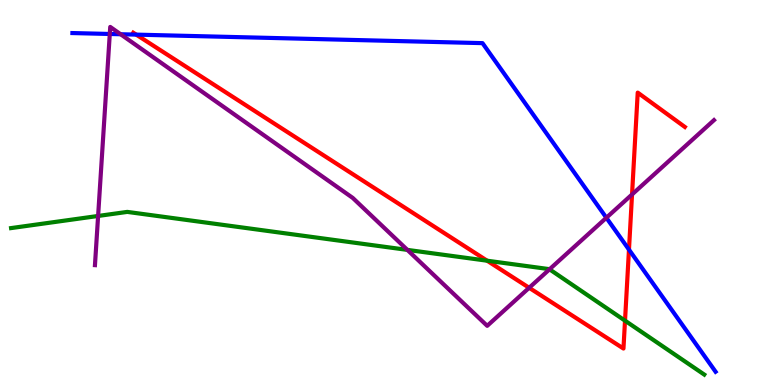[{'lines': ['blue', 'red'], 'intersections': [{'x': 1.76, 'y': 9.1}, {'x': 8.12, 'y': 3.52}]}, {'lines': ['green', 'red'], 'intersections': [{'x': 6.29, 'y': 3.23}, {'x': 8.06, 'y': 1.67}]}, {'lines': ['purple', 'red'], 'intersections': [{'x': 6.83, 'y': 2.53}, {'x': 8.16, 'y': 4.95}]}, {'lines': ['blue', 'green'], 'intersections': []}, {'lines': ['blue', 'purple'], 'intersections': [{'x': 1.42, 'y': 9.12}, {'x': 1.56, 'y': 9.11}, {'x': 7.82, 'y': 4.34}]}, {'lines': ['green', 'purple'], 'intersections': [{'x': 1.27, 'y': 4.39}, {'x': 5.26, 'y': 3.51}, {'x': 7.09, 'y': 3.01}]}]